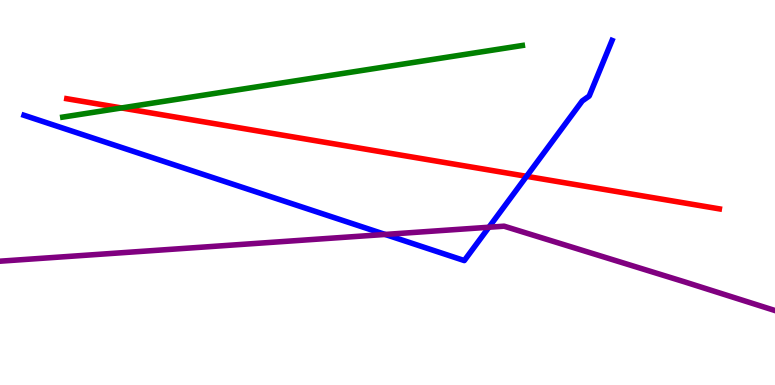[{'lines': ['blue', 'red'], 'intersections': [{'x': 6.79, 'y': 5.42}]}, {'lines': ['green', 'red'], 'intersections': [{'x': 1.57, 'y': 7.2}]}, {'lines': ['purple', 'red'], 'intersections': []}, {'lines': ['blue', 'green'], 'intersections': []}, {'lines': ['blue', 'purple'], 'intersections': [{'x': 4.97, 'y': 3.91}, {'x': 6.31, 'y': 4.1}]}, {'lines': ['green', 'purple'], 'intersections': []}]